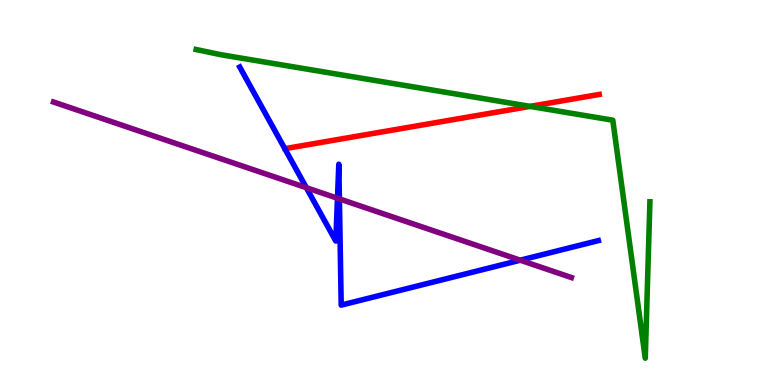[{'lines': ['blue', 'red'], 'intersections': []}, {'lines': ['green', 'red'], 'intersections': [{'x': 6.84, 'y': 7.24}]}, {'lines': ['purple', 'red'], 'intersections': []}, {'lines': ['blue', 'green'], 'intersections': []}, {'lines': ['blue', 'purple'], 'intersections': [{'x': 3.95, 'y': 5.12}, {'x': 4.35, 'y': 4.85}, {'x': 4.38, 'y': 4.83}, {'x': 6.71, 'y': 3.24}]}, {'lines': ['green', 'purple'], 'intersections': []}]